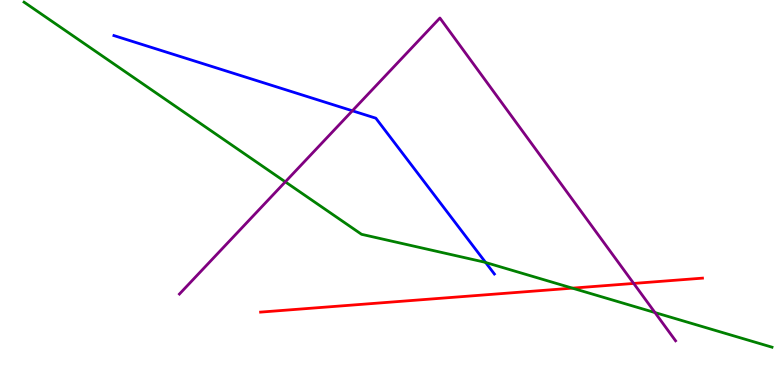[{'lines': ['blue', 'red'], 'intersections': []}, {'lines': ['green', 'red'], 'intersections': [{'x': 7.39, 'y': 2.52}]}, {'lines': ['purple', 'red'], 'intersections': [{'x': 8.18, 'y': 2.64}]}, {'lines': ['blue', 'green'], 'intersections': [{'x': 6.27, 'y': 3.18}]}, {'lines': ['blue', 'purple'], 'intersections': [{'x': 4.55, 'y': 7.12}]}, {'lines': ['green', 'purple'], 'intersections': [{'x': 3.68, 'y': 5.28}, {'x': 8.45, 'y': 1.88}]}]